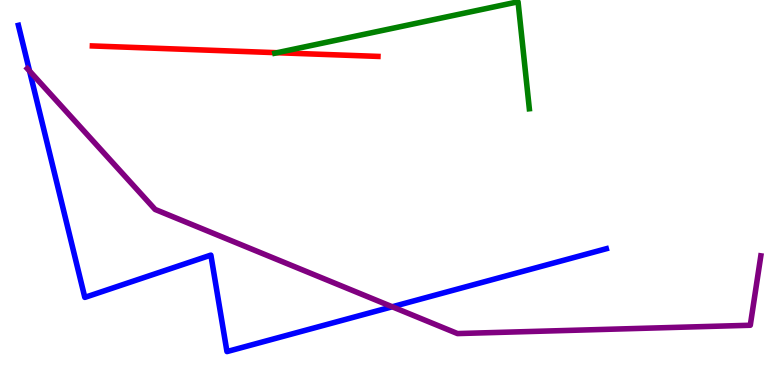[{'lines': ['blue', 'red'], 'intersections': []}, {'lines': ['green', 'red'], 'intersections': [{'x': 3.58, 'y': 8.63}]}, {'lines': ['purple', 'red'], 'intersections': []}, {'lines': ['blue', 'green'], 'intersections': []}, {'lines': ['blue', 'purple'], 'intersections': [{'x': 0.381, 'y': 8.15}, {'x': 5.06, 'y': 2.03}]}, {'lines': ['green', 'purple'], 'intersections': []}]